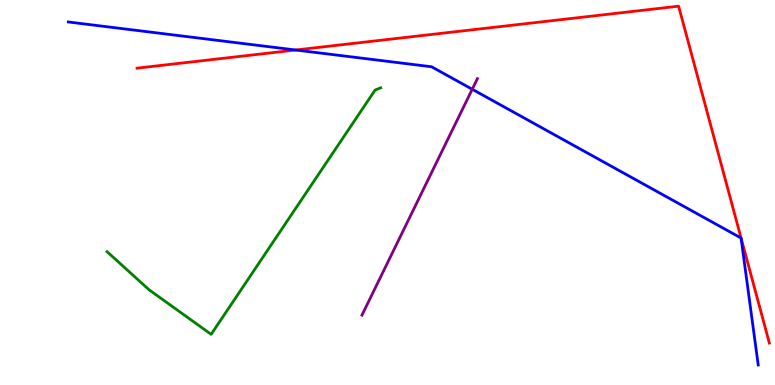[{'lines': ['blue', 'red'], 'intersections': [{'x': 3.82, 'y': 8.7}]}, {'lines': ['green', 'red'], 'intersections': []}, {'lines': ['purple', 'red'], 'intersections': []}, {'lines': ['blue', 'green'], 'intersections': []}, {'lines': ['blue', 'purple'], 'intersections': [{'x': 6.09, 'y': 7.68}]}, {'lines': ['green', 'purple'], 'intersections': []}]